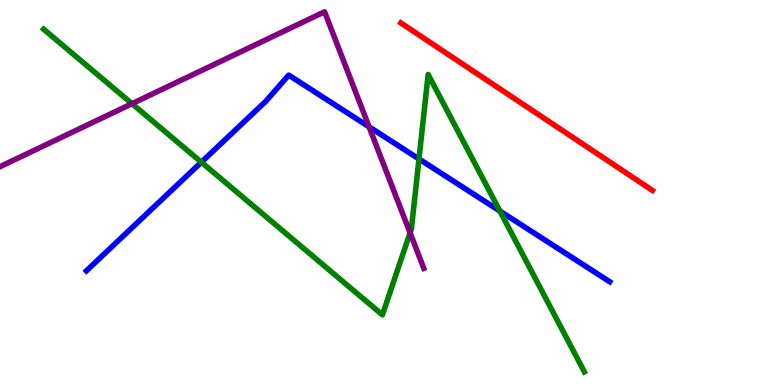[{'lines': ['blue', 'red'], 'intersections': []}, {'lines': ['green', 'red'], 'intersections': []}, {'lines': ['purple', 'red'], 'intersections': []}, {'lines': ['blue', 'green'], 'intersections': [{'x': 2.6, 'y': 5.79}, {'x': 5.41, 'y': 5.87}, {'x': 6.45, 'y': 4.52}]}, {'lines': ['blue', 'purple'], 'intersections': [{'x': 4.76, 'y': 6.71}]}, {'lines': ['green', 'purple'], 'intersections': [{'x': 1.7, 'y': 7.31}, {'x': 5.29, 'y': 3.95}]}]